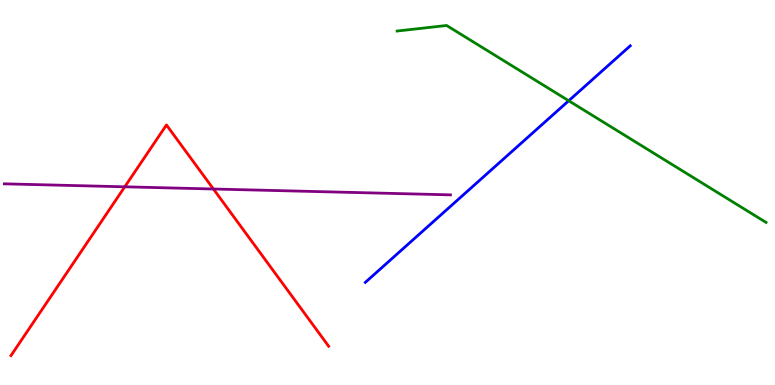[{'lines': ['blue', 'red'], 'intersections': []}, {'lines': ['green', 'red'], 'intersections': []}, {'lines': ['purple', 'red'], 'intersections': [{'x': 1.61, 'y': 5.15}, {'x': 2.75, 'y': 5.09}]}, {'lines': ['blue', 'green'], 'intersections': [{'x': 7.34, 'y': 7.38}]}, {'lines': ['blue', 'purple'], 'intersections': []}, {'lines': ['green', 'purple'], 'intersections': []}]